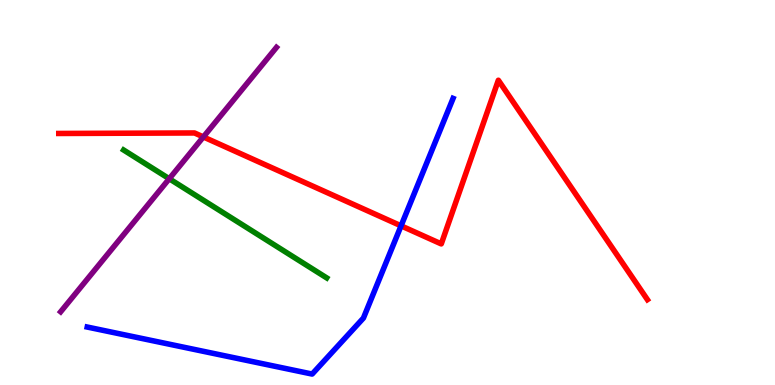[{'lines': ['blue', 'red'], 'intersections': [{'x': 5.18, 'y': 4.13}]}, {'lines': ['green', 'red'], 'intersections': []}, {'lines': ['purple', 'red'], 'intersections': [{'x': 2.62, 'y': 6.44}]}, {'lines': ['blue', 'green'], 'intersections': []}, {'lines': ['blue', 'purple'], 'intersections': []}, {'lines': ['green', 'purple'], 'intersections': [{'x': 2.18, 'y': 5.36}]}]